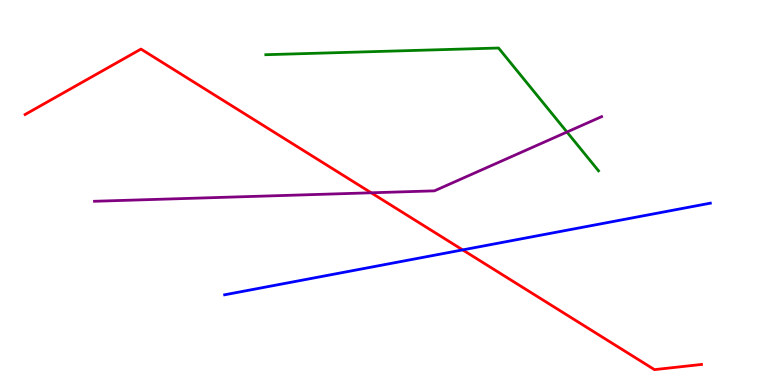[{'lines': ['blue', 'red'], 'intersections': [{'x': 5.97, 'y': 3.51}]}, {'lines': ['green', 'red'], 'intersections': []}, {'lines': ['purple', 'red'], 'intersections': [{'x': 4.79, 'y': 4.99}]}, {'lines': ['blue', 'green'], 'intersections': []}, {'lines': ['blue', 'purple'], 'intersections': []}, {'lines': ['green', 'purple'], 'intersections': [{'x': 7.32, 'y': 6.57}]}]